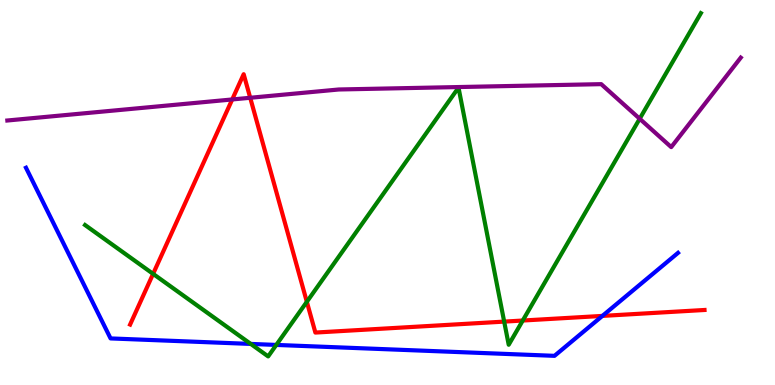[{'lines': ['blue', 'red'], 'intersections': [{'x': 7.77, 'y': 1.79}]}, {'lines': ['green', 'red'], 'intersections': [{'x': 1.98, 'y': 2.89}, {'x': 3.96, 'y': 2.16}, {'x': 6.51, 'y': 1.65}, {'x': 6.75, 'y': 1.67}]}, {'lines': ['purple', 'red'], 'intersections': [{'x': 3.0, 'y': 7.42}, {'x': 3.23, 'y': 7.46}]}, {'lines': ['blue', 'green'], 'intersections': [{'x': 3.24, 'y': 1.07}, {'x': 3.57, 'y': 1.04}]}, {'lines': ['blue', 'purple'], 'intersections': []}, {'lines': ['green', 'purple'], 'intersections': [{'x': 8.25, 'y': 6.92}]}]